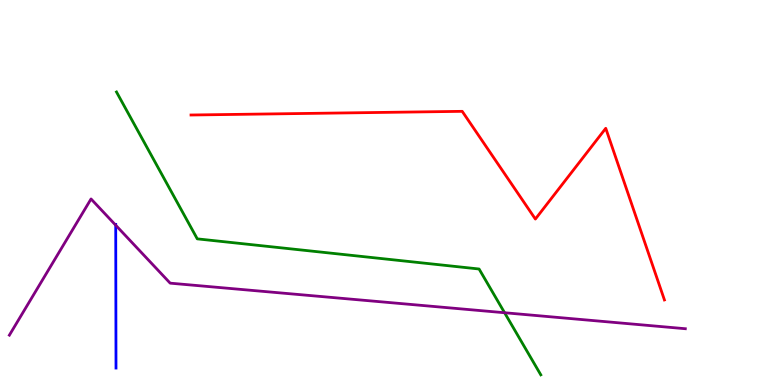[{'lines': ['blue', 'red'], 'intersections': []}, {'lines': ['green', 'red'], 'intersections': []}, {'lines': ['purple', 'red'], 'intersections': []}, {'lines': ['blue', 'green'], 'intersections': []}, {'lines': ['blue', 'purple'], 'intersections': [{'x': 1.49, 'y': 4.15}]}, {'lines': ['green', 'purple'], 'intersections': [{'x': 6.51, 'y': 1.88}]}]